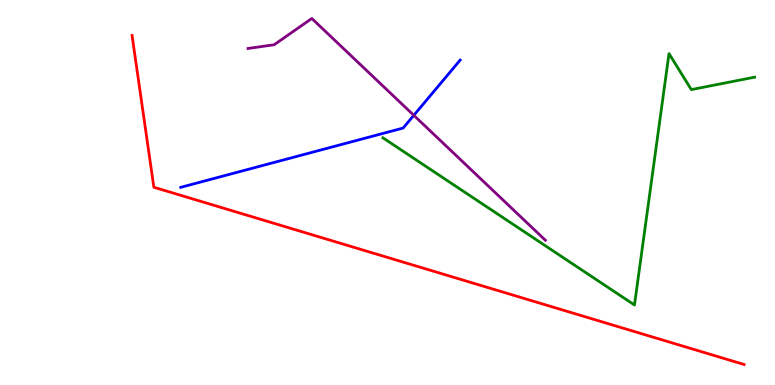[{'lines': ['blue', 'red'], 'intersections': []}, {'lines': ['green', 'red'], 'intersections': []}, {'lines': ['purple', 'red'], 'intersections': []}, {'lines': ['blue', 'green'], 'intersections': []}, {'lines': ['blue', 'purple'], 'intersections': [{'x': 5.34, 'y': 7.0}]}, {'lines': ['green', 'purple'], 'intersections': []}]